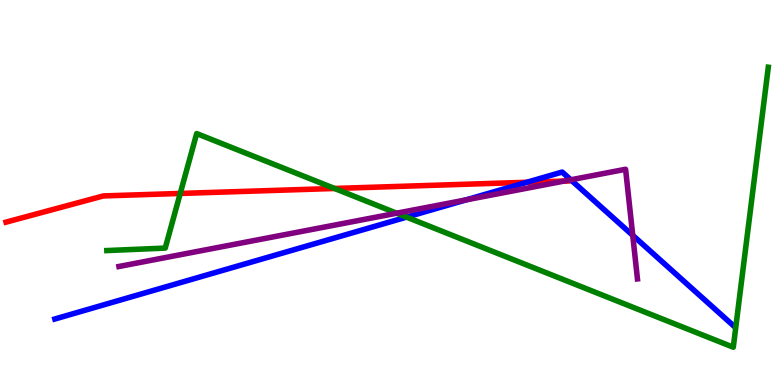[{'lines': ['blue', 'red'], 'intersections': [{'x': 6.8, 'y': 5.27}, {'x': 7.38, 'y': 5.3}]}, {'lines': ['green', 'red'], 'intersections': [{'x': 2.33, 'y': 4.98}, {'x': 4.32, 'y': 5.1}]}, {'lines': ['purple', 'red'], 'intersections': [{'x': 7.28, 'y': 5.3}]}, {'lines': ['blue', 'green'], 'intersections': [{'x': 5.25, 'y': 4.36}]}, {'lines': ['blue', 'purple'], 'intersections': [{'x': 6.01, 'y': 4.81}, {'x': 7.37, 'y': 5.33}, {'x': 8.16, 'y': 3.89}]}, {'lines': ['green', 'purple'], 'intersections': [{'x': 5.12, 'y': 4.46}]}]